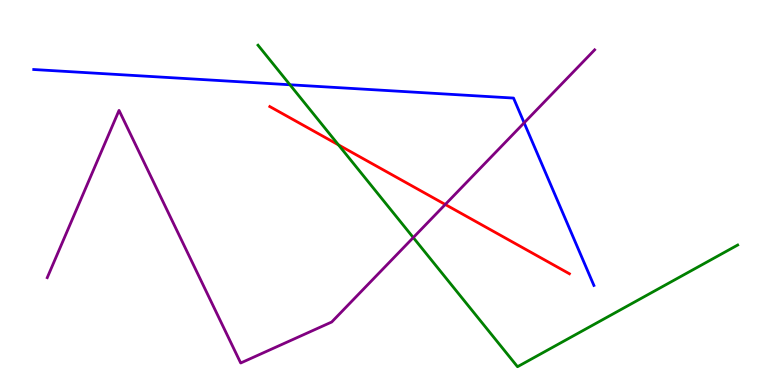[{'lines': ['blue', 'red'], 'intersections': []}, {'lines': ['green', 'red'], 'intersections': [{'x': 4.37, 'y': 6.24}]}, {'lines': ['purple', 'red'], 'intersections': [{'x': 5.75, 'y': 4.69}]}, {'lines': ['blue', 'green'], 'intersections': [{'x': 3.74, 'y': 7.8}]}, {'lines': ['blue', 'purple'], 'intersections': [{'x': 6.76, 'y': 6.81}]}, {'lines': ['green', 'purple'], 'intersections': [{'x': 5.33, 'y': 3.83}]}]